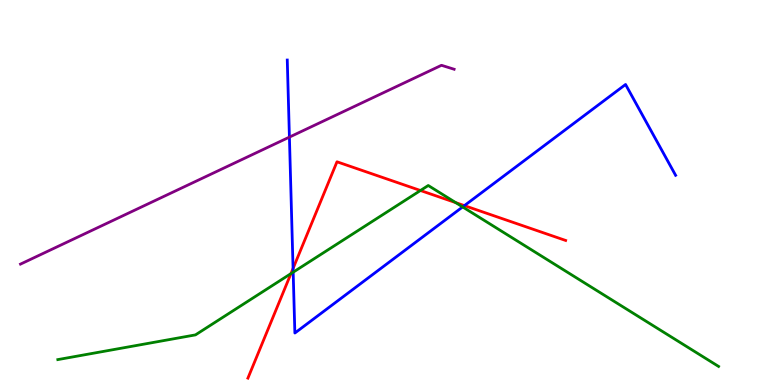[{'lines': ['blue', 'red'], 'intersections': [{'x': 3.78, 'y': 3.03}, {'x': 5.99, 'y': 4.66}]}, {'lines': ['green', 'red'], 'intersections': [{'x': 3.75, 'y': 2.89}, {'x': 5.43, 'y': 5.05}, {'x': 5.88, 'y': 4.74}]}, {'lines': ['purple', 'red'], 'intersections': []}, {'lines': ['blue', 'green'], 'intersections': [{'x': 3.78, 'y': 2.93}, {'x': 5.97, 'y': 4.63}]}, {'lines': ['blue', 'purple'], 'intersections': [{'x': 3.73, 'y': 6.44}]}, {'lines': ['green', 'purple'], 'intersections': []}]